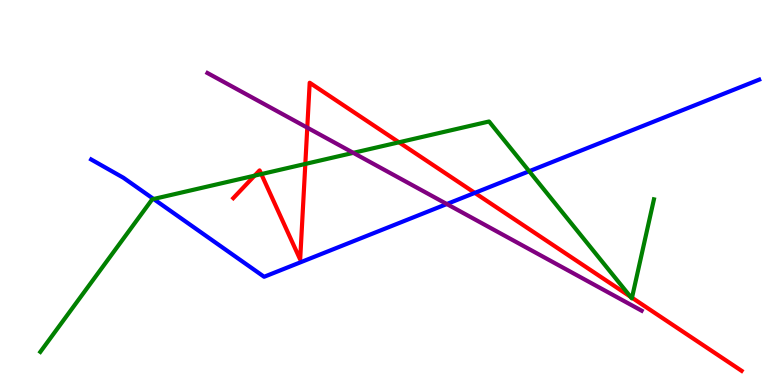[{'lines': ['blue', 'red'], 'intersections': [{'x': 6.13, 'y': 4.99}]}, {'lines': ['green', 'red'], 'intersections': [{'x': 3.29, 'y': 5.44}, {'x': 3.37, 'y': 5.48}, {'x': 3.94, 'y': 5.74}, {'x': 5.15, 'y': 6.3}, {'x': 8.14, 'y': 2.29}, {'x': 8.15, 'y': 2.27}]}, {'lines': ['purple', 'red'], 'intersections': [{'x': 3.96, 'y': 6.68}]}, {'lines': ['blue', 'green'], 'intersections': [{'x': 1.98, 'y': 4.83}, {'x': 6.83, 'y': 5.55}]}, {'lines': ['blue', 'purple'], 'intersections': [{'x': 5.77, 'y': 4.7}]}, {'lines': ['green', 'purple'], 'intersections': [{'x': 4.56, 'y': 6.03}]}]